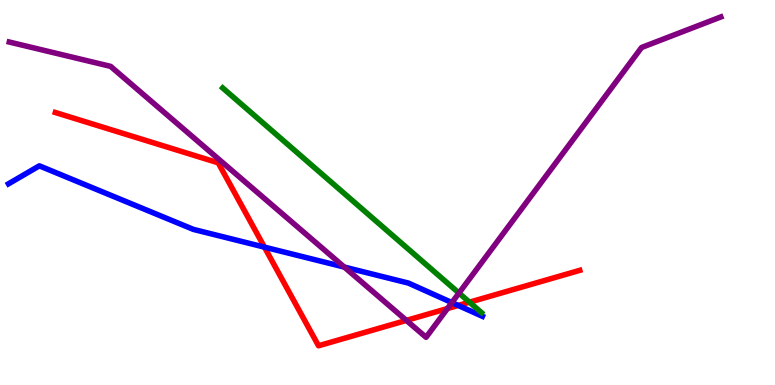[{'lines': ['blue', 'red'], 'intersections': [{'x': 3.41, 'y': 3.58}, {'x': 5.91, 'y': 2.07}]}, {'lines': ['green', 'red'], 'intersections': [{'x': 6.06, 'y': 2.15}]}, {'lines': ['purple', 'red'], 'intersections': [{'x': 5.24, 'y': 1.68}, {'x': 5.77, 'y': 1.99}]}, {'lines': ['blue', 'green'], 'intersections': []}, {'lines': ['blue', 'purple'], 'intersections': [{'x': 4.44, 'y': 3.06}, {'x': 5.83, 'y': 2.14}]}, {'lines': ['green', 'purple'], 'intersections': [{'x': 5.92, 'y': 2.39}]}]